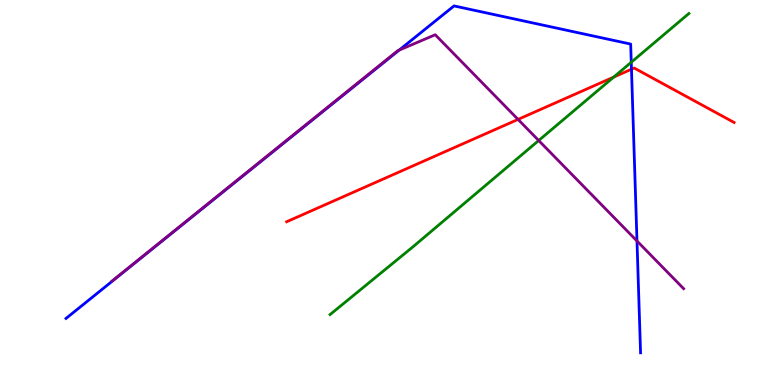[{'lines': ['blue', 'red'], 'intersections': [{'x': 8.15, 'y': 8.2}]}, {'lines': ['green', 'red'], 'intersections': [{'x': 7.92, 'y': 8.0}]}, {'lines': ['purple', 'red'], 'intersections': [{'x': 6.68, 'y': 6.9}]}, {'lines': ['blue', 'green'], 'intersections': [{'x': 8.15, 'y': 8.38}]}, {'lines': ['blue', 'purple'], 'intersections': [{'x': 5.15, 'y': 8.7}, {'x': 8.22, 'y': 3.74}]}, {'lines': ['green', 'purple'], 'intersections': [{'x': 6.95, 'y': 6.35}]}]